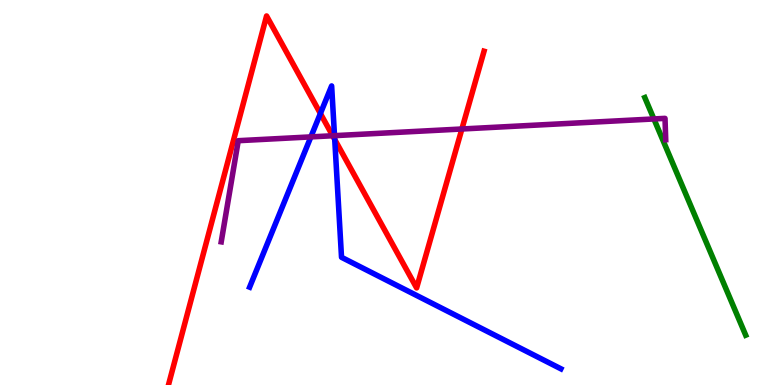[{'lines': ['blue', 'red'], 'intersections': [{'x': 4.13, 'y': 7.05}, {'x': 4.32, 'y': 6.38}]}, {'lines': ['green', 'red'], 'intersections': []}, {'lines': ['purple', 'red'], 'intersections': [{'x': 4.29, 'y': 6.47}, {'x': 5.96, 'y': 6.65}]}, {'lines': ['blue', 'green'], 'intersections': []}, {'lines': ['blue', 'purple'], 'intersections': [{'x': 4.01, 'y': 6.44}, {'x': 4.32, 'y': 6.48}]}, {'lines': ['green', 'purple'], 'intersections': [{'x': 8.44, 'y': 6.91}]}]